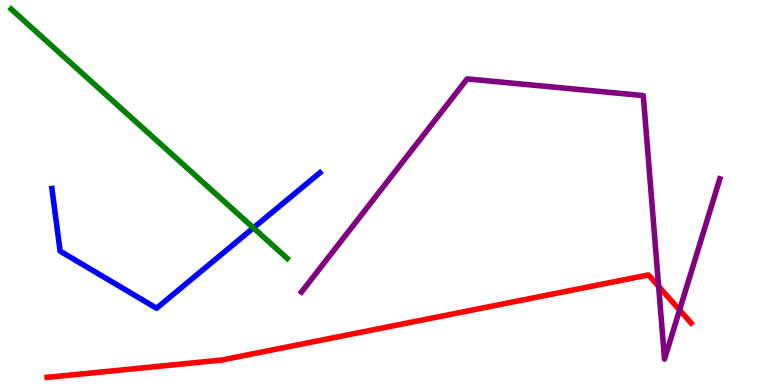[{'lines': ['blue', 'red'], 'intersections': []}, {'lines': ['green', 'red'], 'intersections': []}, {'lines': ['purple', 'red'], 'intersections': [{'x': 8.5, 'y': 2.56}, {'x': 8.77, 'y': 1.95}]}, {'lines': ['blue', 'green'], 'intersections': [{'x': 3.27, 'y': 4.08}]}, {'lines': ['blue', 'purple'], 'intersections': []}, {'lines': ['green', 'purple'], 'intersections': []}]